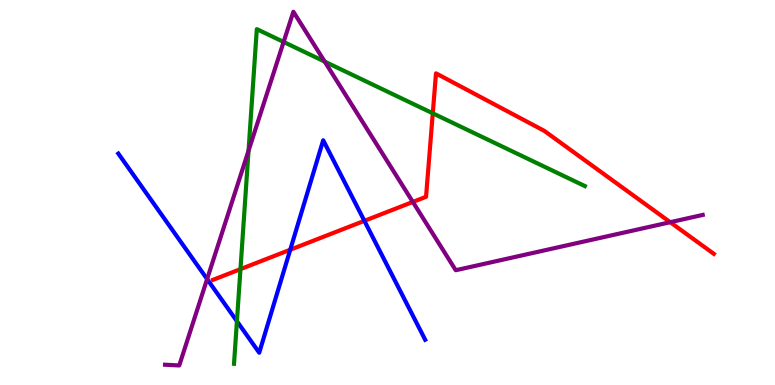[{'lines': ['blue', 'red'], 'intersections': [{'x': 3.75, 'y': 3.51}, {'x': 4.7, 'y': 4.26}]}, {'lines': ['green', 'red'], 'intersections': [{'x': 3.1, 'y': 3.01}, {'x': 5.58, 'y': 7.06}]}, {'lines': ['purple', 'red'], 'intersections': [{'x': 5.33, 'y': 4.75}, {'x': 8.65, 'y': 4.23}]}, {'lines': ['blue', 'green'], 'intersections': [{'x': 3.06, 'y': 1.66}]}, {'lines': ['blue', 'purple'], 'intersections': [{'x': 2.67, 'y': 2.75}]}, {'lines': ['green', 'purple'], 'intersections': [{'x': 3.21, 'y': 6.09}, {'x': 3.66, 'y': 8.91}, {'x': 4.19, 'y': 8.4}]}]